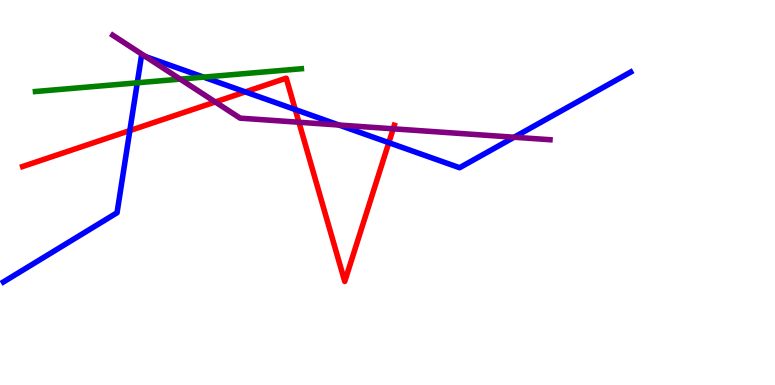[{'lines': ['blue', 'red'], 'intersections': [{'x': 1.68, 'y': 6.61}, {'x': 3.17, 'y': 7.61}, {'x': 3.81, 'y': 7.15}, {'x': 5.02, 'y': 6.29}]}, {'lines': ['green', 'red'], 'intersections': []}, {'lines': ['purple', 'red'], 'intersections': [{'x': 2.78, 'y': 7.35}, {'x': 3.86, 'y': 6.82}, {'x': 5.07, 'y': 6.65}]}, {'lines': ['blue', 'green'], 'intersections': [{'x': 1.77, 'y': 7.85}, {'x': 2.63, 'y': 8.0}]}, {'lines': ['blue', 'purple'], 'intersections': [{'x': 1.88, 'y': 8.53}, {'x': 4.37, 'y': 6.75}, {'x': 6.63, 'y': 6.44}]}, {'lines': ['green', 'purple'], 'intersections': [{'x': 2.33, 'y': 7.94}]}]